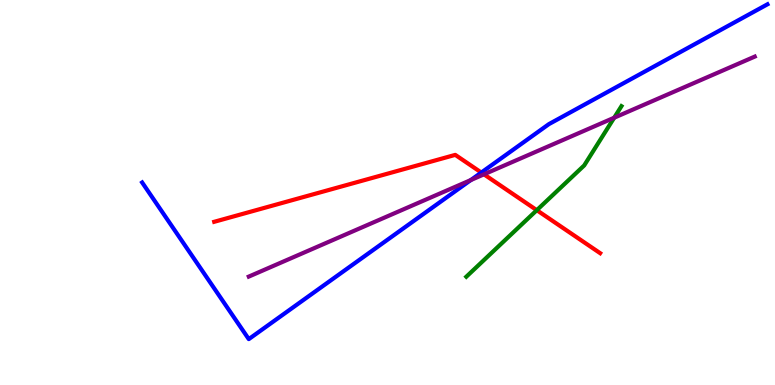[{'lines': ['blue', 'red'], 'intersections': [{'x': 6.21, 'y': 5.52}]}, {'lines': ['green', 'red'], 'intersections': [{'x': 6.93, 'y': 4.54}]}, {'lines': ['purple', 'red'], 'intersections': [{'x': 6.24, 'y': 5.47}]}, {'lines': ['blue', 'green'], 'intersections': []}, {'lines': ['blue', 'purple'], 'intersections': [{'x': 6.08, 'y': 5.32}]}, {'lines': ['green', 'purple'], 'intersections': [{'x': 7.92, 'y': 6.94}]}]